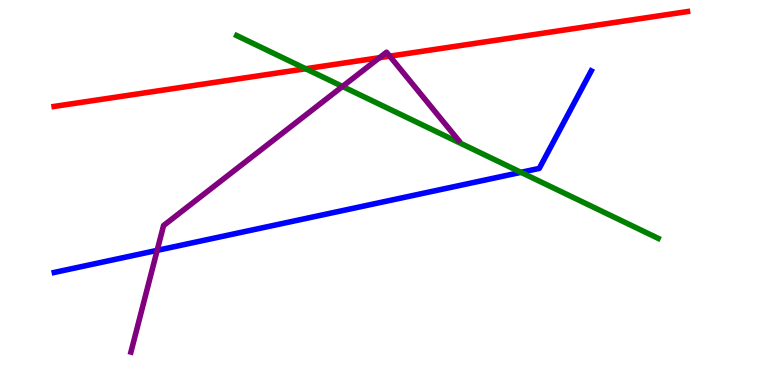[{'lines': ['blue', 'red'], 'intersections': []}, {'lines': ['green', 'red'], 'intersections': [{'x': 3.94, 'y': 8.21}]}, {'lines': ['purple', 'red'], 'intersections': [{'x': 4.9, 'y': 8.5}, {'x': 5.03, 'y': 8.54}]}, {'lines': ['blue', 'green'], 'intersections': [{'x': 6.72, 'y': 5.52}]}, {'lines': ['blue', 'purple'], 'intersections': [{'x': 2.03, 'y': 3.5}]}, {'lines': ['green', 'purple'], 'intersections': [{'x': 4.42, 'y': 7.75}]}]